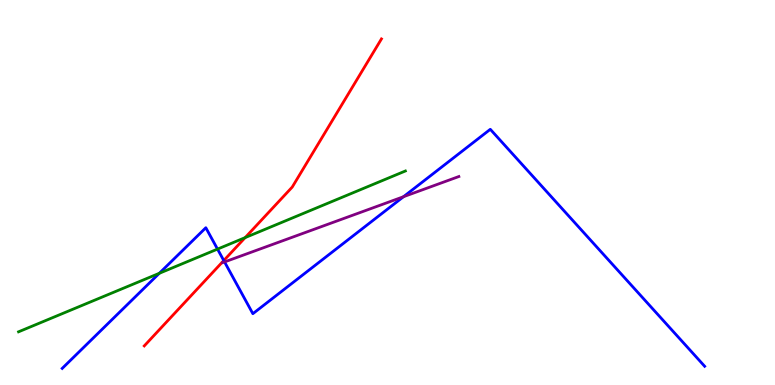[{'lines': ['blue', 'red'], 'intersections': [{'x': 2.89, 'y': 3.23}]}, {'lines': ['green', 'red'], 'intersections': [{'x': 3.16, 'y': 3.83}]}, {'lines': ['purple', 'red'], 'intersections': []}, {'lines': ['blue', 'green'], 'intersections': [{'x': 2.06, 'y': 2.9}, {'x': 2.81, 'y': 3.53}]}, {'lines': ['blue', 'purple'], 'intersections': [{'x': 2.9, 'y': 3.2}, {'x': 5.21, 'y': 4.89}]}, {'lines': ['green', 'purple'], 'intersections': []}]